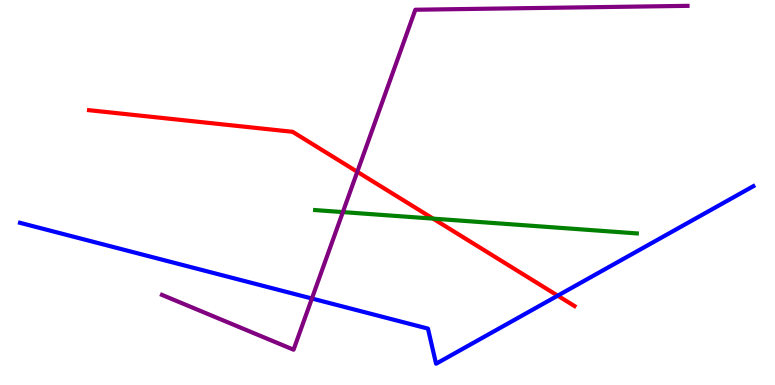[{'lines': ['blue', 'red'], 'intersections': [{'x': 7.2, 'y': 2.32}]}, {'lines': ['green', 'red'], 'intersections': [{'x': 5.59, 'y': 4.32}]}, {'lines': ['purple', 'red'], 'intersections': [{'x': 4.61, 'y': 5.54}]}, {'lines': ['blue', 'green'], 'intersections': []}, {'lines': ['blue', 'purple'], 'intersections': [{'x': 4.02, 'y': 2.25}]}, {'lines': ['green', 'purple'], 'intersections': [{'x': 4.42, 'y': 4.49}]}]